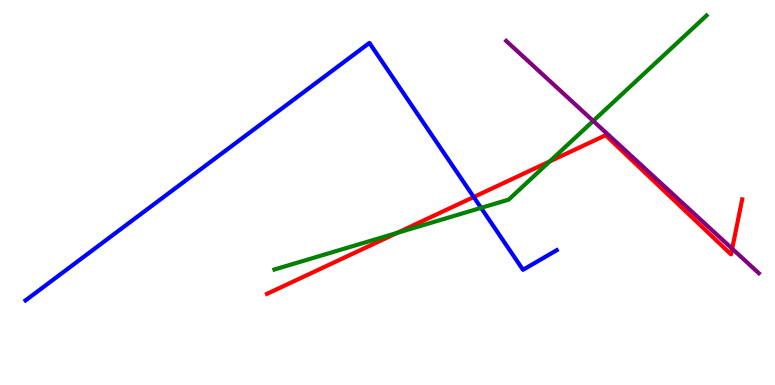[{'lines': ['blue', 'red'], 'intersections': [{'x': 6.11, 'y': 4.88}]}, {'lines': ['green', 'red'], 'intersections': [{'x': 5.12, 'y': 3.95}, {'x': 7.09, 'y': 5.81}]}, {'lines': ['purple', 'red'], 'intersections': [{'x': 9.45, 'y': 3.54}]}, {'lines': ['blue', 'green'], 'intersections': [{'x': 6.21, 'y': 4.6}]}, {'lines': ['blue', 'purple'], 'intersections': []}, {'lines': ['green', 'purple'], 'intersections': [{'x': 7.65, 'y': 6.86}]}]